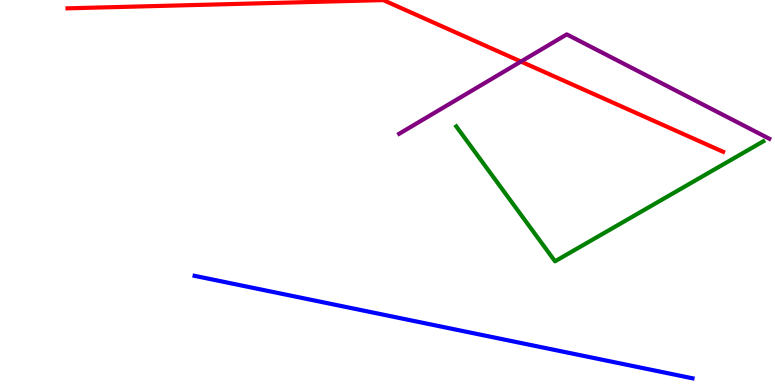[{'lines': ['blue', 'red'], 'intersections': []}, {'lines': ['green', 'red'], 'intersections': []}, {'lines': ['purple', 'red'], 'intersections': [{'x': 6.72, 'y': 8.4}]}, {'lines': ['blue', 'green'], 'intersections': []}, {'lines': ['blue', 'purple'], 'intersections': []}, {'lines': ['green', 'purple'], 'intersections': []}]